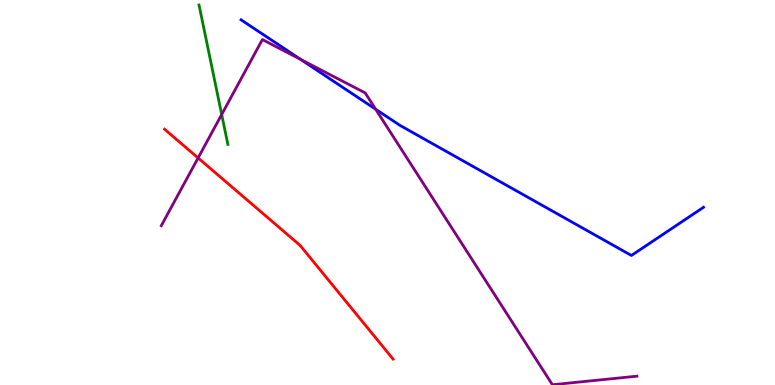[{'lines': ['blue', 'red'], 'intersections': []}, {'lines': ['green', 'red'], 'intersections': []}, {'lines': ['purple', 'red'], 'intersections': [{'x': 2.56, 'y': 5.9}]}, {'lines': ['blue', 'green'], 'intersections': []}, {'lines': ['blue', 'purple'], 'intersections': [{'x': 3.88, 'y': 8.46}, {'x': 4.85, 'y': 7.16}]}, {'lines': ['green', 'purple'], 'intersections': [{'x': 2.86, 'y': 7.03}]}]